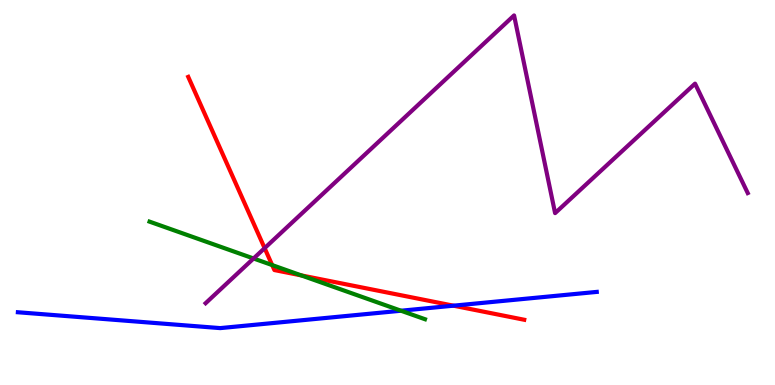[{'lines': ['blue', 'red'], 'intersections': [{'x': 5.85, 'y': 2.06}]}, {'lines': ['green', 'red'], 'intersections': [{'x': 3.51, 'y': 3.11}, {'x': 3.89, 'y': 2.85}]}, {'lines': ['purple', 'red'], 'intersections': [{'x': 3.41, 'y': 3.55}]}, {'lines': ['blue', 'green'], 'intersections': [{'x': 5.17, 'y': 1.93}]}, {'lines': ['blue', 'purple'], 'intersections': []}, {'lines': ['green', 'purple'], 'intersections': [{'x': 3.27, 'y': 3.29}]}]